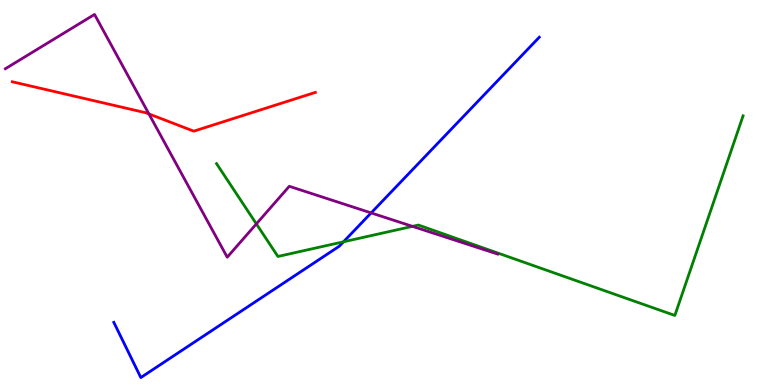[{'lines': ['blue', 'red'], 'intersections': []}, {'lines': ['green', 'red'], 'intersections': []}, {'lines': ['purple', 'red'], 'intersections': [{'x': 1.92, 'y': 7.04}]}, {'lines': ['blue', 'green'], 'intersections': [{'x': 4.43, 'y': 3.72}]}, {'lines': ['blue', 'purple'], 'intersections': [{'x': 4.79, 'y': 4.47}]}, {'lines': ['green', 'purple'], 'intersections': [{'x': 3.31, 'y': 4.18}, {'x': 5.32, 'y': 4.12}]}]